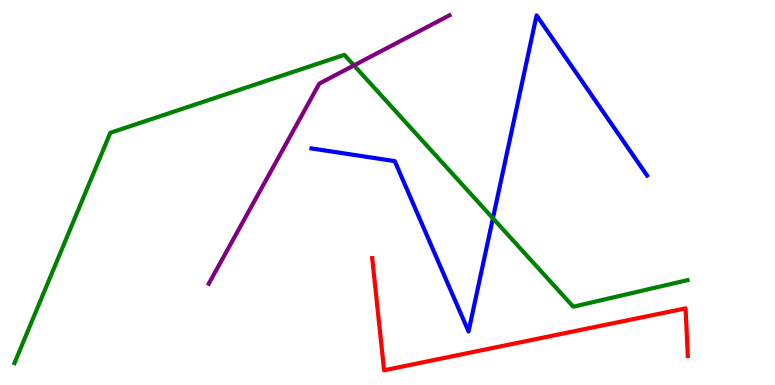[{'lines': ['blue', 'red'], 'intersections': []}, {'lines': ['green', 'red'], 'intersections': []}, {'lines': ['purple', 'red'], 'intersections': []}, {'lines': ['blue', 'green'], 'intersections': [{'x': 6.36, 'y': 4.33}]}, {'lines': ['blue', 'purple'], 'intersections': []}, {'lines': ['green', 'purple'], 'intersections': [{'x': 4.57, 'y': 8.3}]}]